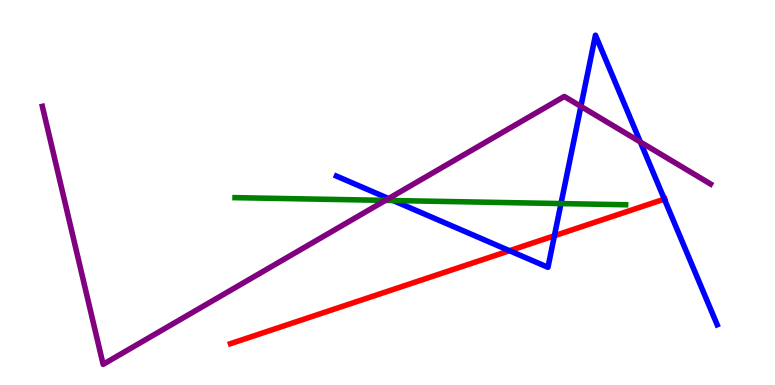[{'lines': ['blue', 'red'], 'intersections': [{'x': 6.57, 'y': 3.49}, {'x': 7.15, 'y': 3.88}, {'x': 8.57, 'y': 4.83}]}, {'lines': ['green', 'red'], 'intersections': []}, {'lines': ['purple', 'red'], 'intersections': []}, {'lines': ['blue', 'green'], 'intersections': [{'x': 5.07, 'y': 4.79}, {'x': 7.24, 'y': 4.71}]}, {'lines': ['blue', 'purple'], 'intersections': [{'x': 5.01, 'y': 4.84}, {'x': 7.5, 'y': 7.24}, {'x': 8.26, 'y': 6.31}]}, {'lines': ['green', 'purple'], 'intersections': [{'x': 4.97, 'y': 4.8}]}]